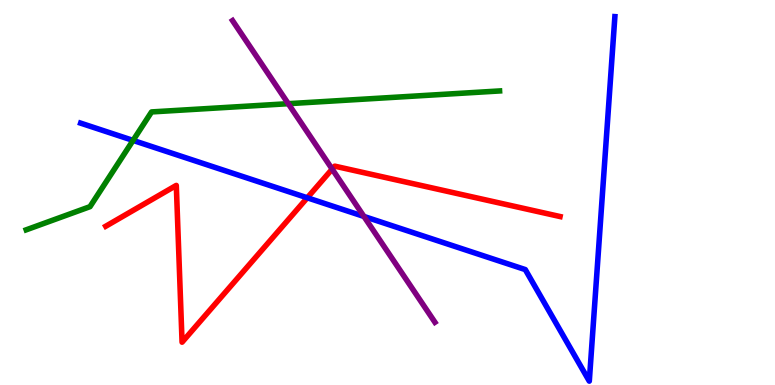[{'lines': ['blue', 'red'], 'intersections': [{'x': 3.96, 'y': 4.86}]}, {'lines': ['green', 'red'], 'intersections': []}, {'lines': ['purple', 'red'], 'intersections': [{'x': 4.29, 'y': 5.61}]}, {'lines': ['blue', 'green'], 'intersections': [{'x': 1.72, 'y': 6.35}]}, {'lines': ['blue', 'purple'], 'intersections': [{'x': 4.7, 'y': 4.38}]}, {'lines': ['green', 'purple'], 'intersections': [{'x': 3.72, 'y': 7.31}]}]